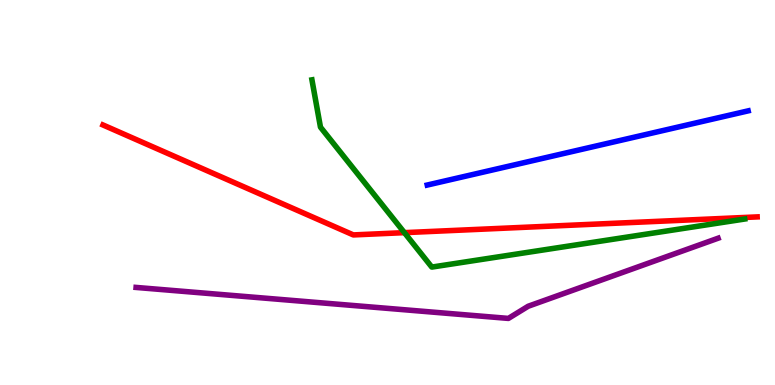[{'lines': ['blue', 'red'], 'intersections': []}, {'lines': ['green', 'red'], 'intersections': [{'x': 5.22, 'y': 3.96}]}, {'lines': ['purple', 'red'], 'intersections': []}, {'lines': ['blue', 'green'], 'intersections': []}, {'lines': ['blue', 'purple'], 'intersections': []}, {'lines': ['green', 'purple'], 'intersections': []}]